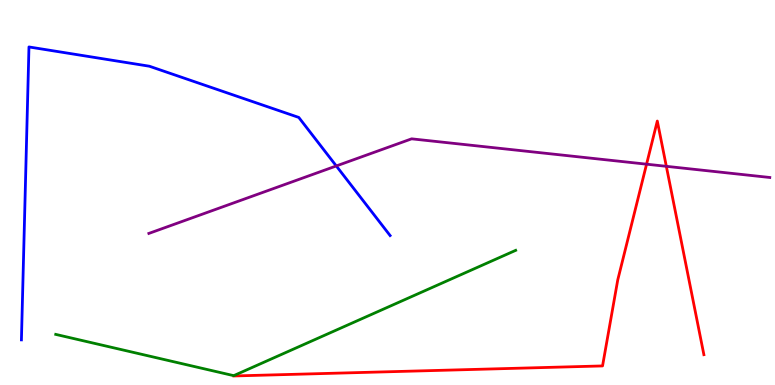[{'lines': ['blue', 'red'], 'intersections': []}, {'lines': ['green', 'red'], 'intersections': []}, {'lines': ['purple', 'red'], 'intersections': [{'x': 8.34, 'y': 5.74}, {'x': 8.6, 'y': 5.68}]}, {'lines': ['blue', 'green'], 'intersections': []}, {'lines': ['blue', 'purple'], 'intersections': [{'x': 4.34, 'y': 5.69}]}, {'lines': ['green', 'purple'], 'intersections': []}]